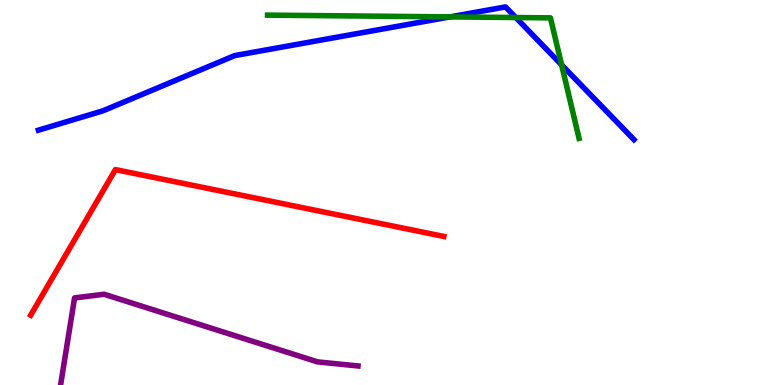[{'lines': ['blue', 'red'], 'intersections': []}, {'lines': ['green', 'red'], 'intersections': []}, {'lines': ['purple', 'red'], 'intersections': []}, {'lines': ['blue', 'green'], 'intersections': [{'x': 5.81, 'y': 9.56}, {'x': 6.66, 'y': 9.54}, {'x': 7.25, 'y': 8.31}]}, {'lines': ['blue', 'purple'], 'intersections': []}, {'lines': ['green', 'purple'], 'intersections': []}]